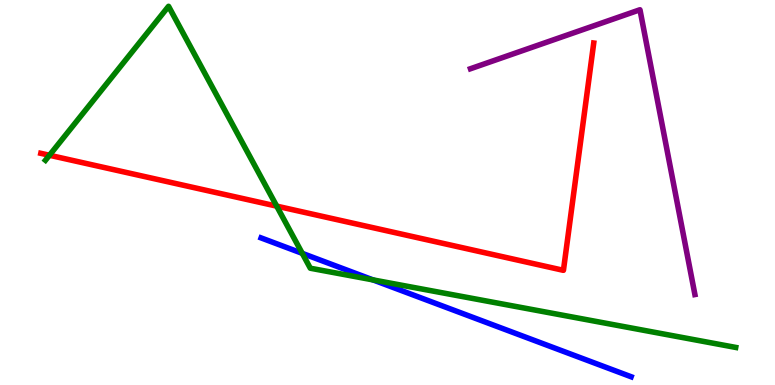[{'lines': ['blue', 'red'], 'intersections': []}, {'lines': ['green', 'red'], 'intersections': [{'x': 0.638, 'y': 5.97}, {'x': 3.57, 'y': 4.65}]}, {'lines': ['purple', 'red'], 'intersections': []}, {'lines': ['blue', 'green'], 'intersections': [{'x': 3.9, 'y': 3.42}, {'x': 4.81, 'y': 2.73}]}, {'lines': ['blue', 'purple'], 'intersections': []}, {'lines': ['green', 'purple'], 'intersections': []}]